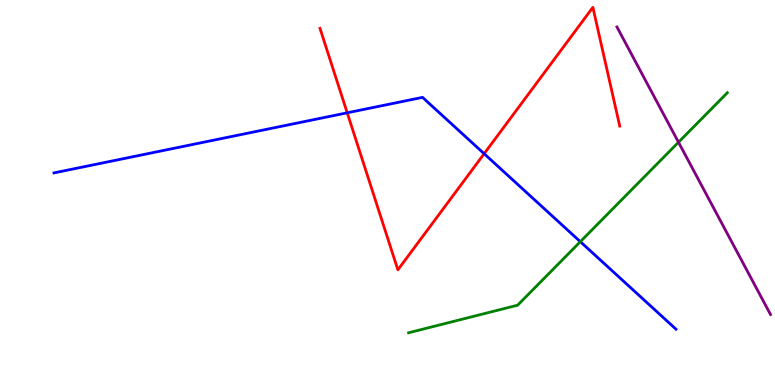[{'lines': ['blue', 'red'], 'intersections': [{'x': 4.48, 'y': 7.07}, {'x': 6.25, 'y': 6.01}]}, {'lines': ['green', 'red'], 'intersections': []}, {'lines': ['purple', 'red'], 'intersections': []}, {'lines': ['blue', 'green'], 'intersections': [{'x': 7.49, 'y': 3.72}]}, {'lines': ['blue', 'purple'], 'intersections': []}, {'lines': ['green', 'purple'], 'intersections': [{'x': 8.75, 'y': 6.31}]}]